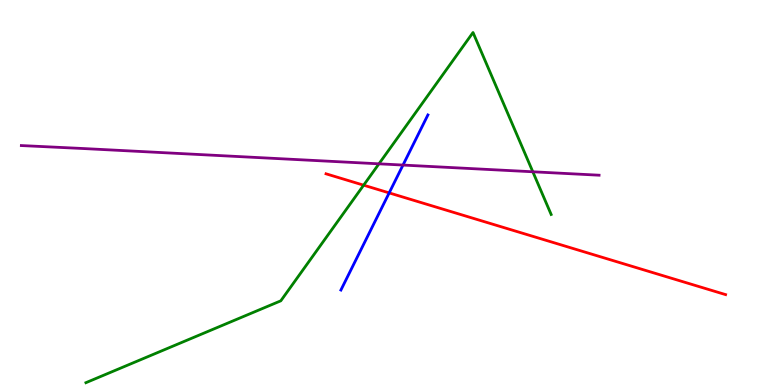[{'lines': ['blue', 'red'], 'intersections': [{'x': 5.02, 'y': 4.99}]}, {'lines': ['green', 'red'], 'intersections': [{'x': 4.69, 'y': 5.19}]}, {'lines': ['purple', 'red'], 'intersections': []}, {'lines': ['blue', 'green'], 'intersections': []}, {'lines': ['blue', 'purple'], 'intersections': [{'x': 5.2, 'y': 5.71}]}, {'lines': ['green', 'purple'], 'intersections': [{'x': 4.89, 'y': 5.74}, {'x': 6.88, 'y': 5.54}]}]